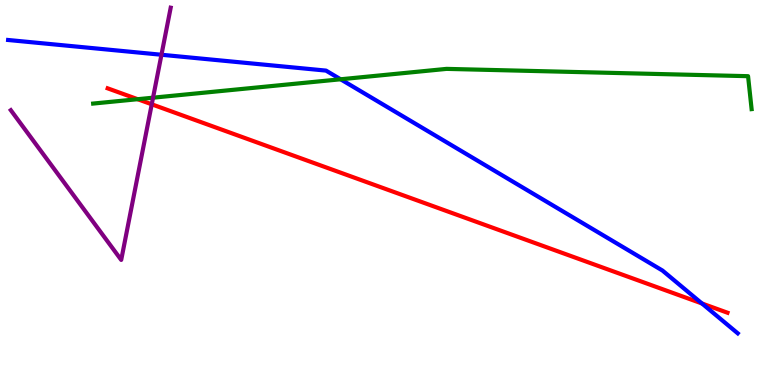[{'lines': ['blue', 'red'], 'intersections': [{'x': 9.06, 'y': 2.12}]}, {'lines': ['green', 'red'], 'intersections': [{'x': 1.78, 'y': 7.42}]}, {'lines': ['purple', 'red'], 'intersections': [{'x': 1.96, 'y': 7.29}]}, {'lines': ['blue', 'green'], 'intersections': [{'x': 4.39, 'y': 7.94}]}, {'lines': ['blue', 'purple'], 'intersections': [{'x': 2.08, 'y': 8.58}]}, {'lines': ['green', 'purple'], 'intersections': [{'x': 1.97, 'y': 7.46}]}]